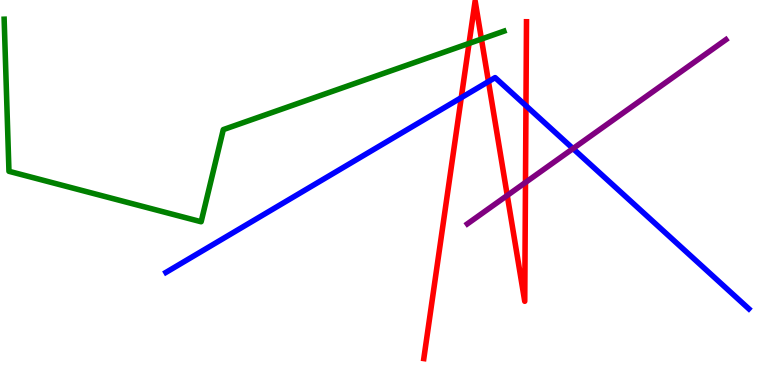[{'lines': ['blue', 'red'], 'intersections': [{'x': 5.95, 'y': 7.46}, {'x': 6.3, 'y': 7.88}, {'x': 6.79, 'y': 7.25}]}, {'lines': ['green', 'red'], 'intersections': [{'x': 6.05, 'y': 8.87}, {'x': 6.21, 'y': 8.99}]}, {'lines': ['purple', 'red'], 'intersections': [{'x': 6.55, 'y': 4.92}, {'x': 6.78, 'y': 5.26}]}, {'lines': ['blue', 'green'], 'intersections': []}, {'lines': ['blue', 'purple'], 'intersections': [{'x': 7.39, 'y': 6.14}]}, {'lines': ['green', 'purple'], 'intersections': []}]